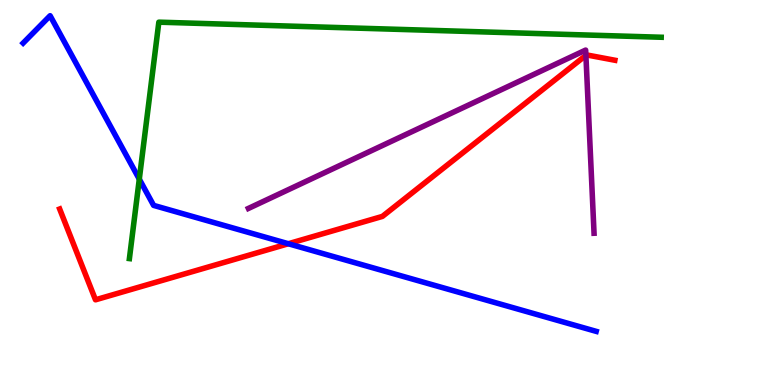[{'lines': ['blue', 'red'], 'intersections': [{'x': 3.72, 'y': 3.67}]}, {'lines': ['green', 'red'], 'intersections': []}, {'lines': ['purple', 'red'], 'intersections': [{'x': 7.56, 'y': 8.56}]}, {'lines': ['blue', 'green'], 'intersections': [{'x': 1.8, 'y': 5.35}]}, {'lines': ['blue', 'purple'], 'intersections': []}, {'lines': ['green', 'purple'], 'intersections': []}]